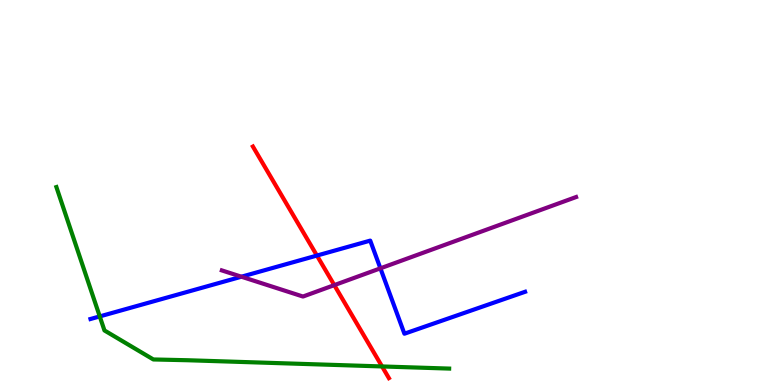[{'lines': ['blue', 'red'], 'intersections': [{'x': 4.09, 'y': 3.36}]}, {'lines': ['green', 'red'], 'intersections': [{'x': 4.93, 'y': 0.482}]}, {'lines': ['purple', 'red'], 'intersections': [{'x': 4.31, 'y': 2.59}]}, {'lines': ['blue', 'green'], 'intersections': [{'x': 1.29, 'y': 1.78}]}, {'lines': ['blue', 'purple'], 'intersections': [{'x': 3.12, 'y': 2.81}, {'x': 4.91, 'y': 3.03}]}, {'lines': ['green', 'purple'], 'intersections': []}]